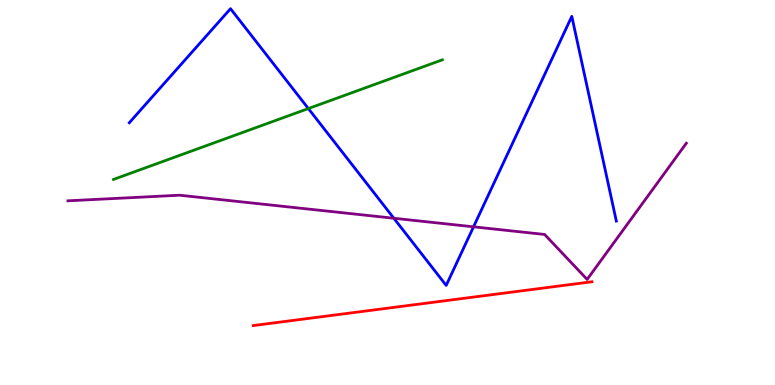[{'lines': ['blue', 'red'], 'intersections': []}, {'lines': ['green', 'red'], 'intersections': []}, {'lines': ['purple', 'red'], 'intersections': []}, {'lines': ['blue', 'green'], 'intersections': [{'x': 3.98, 'y': 7.18}]}, {'lines': ['blue', 'purple'], 'intersections': [{'x': 5.08, 'y': 4.33}, {'x': 6.11, 'y': 4.11}]}, {'lines': ['green', 'purple'], 'intersections': []}]